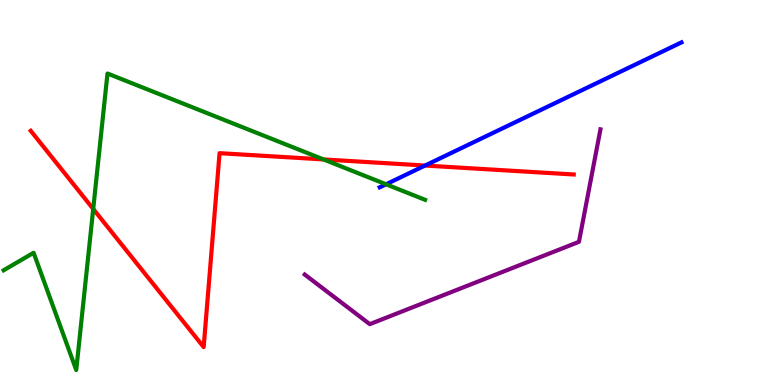[{'lines': ['blue', 'red'], 'intersections': [{'x': 5.48, 'y': 5.7}]}, {'lines': ['green', 'red'], 'intersections': [{'x': 1.2, 'y': 4.57}, {'x': 4.17, 'y': 5.86}]}, {'lines': ['purple', 'red'], 'intersections': []}, {'lines': ['blue', 'green'], 'intersections': [{'x': 4.98, 'y': 5.21}]}, {'lines': ['blue', 'purple'], 'intersections': []}, {'lines': ['green', 'purple'], 'intersections': []}]